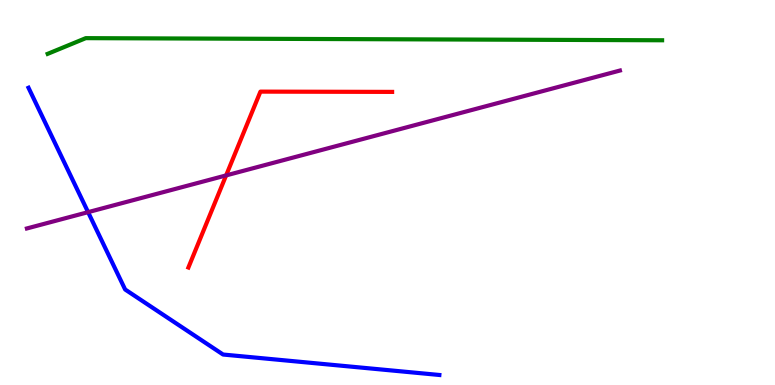[{'lines': ['blue', 'red'], 'intersections': []}, {'lines': ['green', 'red'], 'intersections': []}, {'lines': ['purple', 'red'], 'intersections': [{'x': 2.92, 'y': 5.44}]}, {'lines': ['blue', 'green'], 'intersections': []}, {'lines': ['blue', 'purple'], 'intersections': [{'x': 1.14, 'y': 4.49}]}, {'lines': ['green', 'purple'], 'intersections': []}]